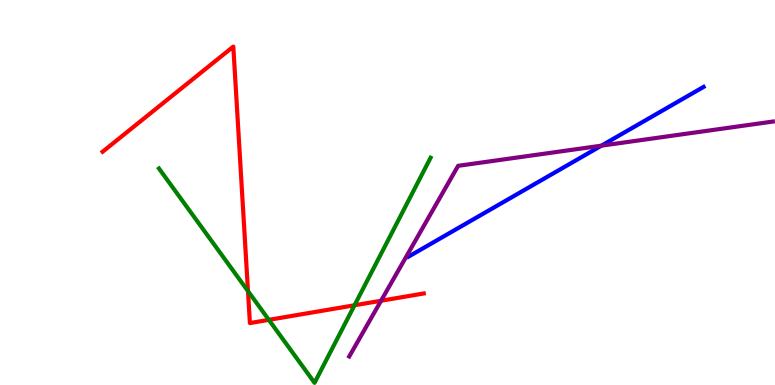[{'lines': ['blue', 'red'], 'intersections': []}, {'lines': ['green', 'red'], 'intersections': [{'x': 3.2, 'y': 2.44}, {'x': 3.47, 'y': 1.69}, {'x': 4.57, 'y': 2.07}]}, {'lines': ['purple', 'red'], 'intersections': [{'x': 4.92, 'y': 2.19}]}, {'lines': ['blue', 'green'], 'intersections': []}, {'lines': ['blue', 'purple'], 'intersections': [{'x': 7.76, 'y': 6.22}]}, {'lines': ['green', 'purple'], 'intersections': []}]